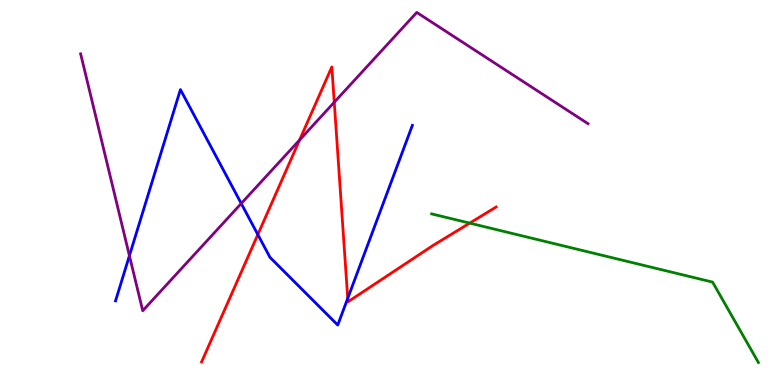[{'lines': ['blue', 'red'], 'intersections': [{'x': 3.33, 'y': 3.91}, {'x': 4.49, 'y': 2.25}]}, {'lines': ['green', 'red'], 'intersections': [{'x': 6.06, 'y': 4.2}]}, {'lines': ['purple', 'red'], 'intersections': [{'x': 3.87, 'y': 6.36}, {'x': 4.31, 'y': 7.34}]}, {'lines': ['blue', 'green'], 'intersections': []}, {'lines': ['blue', 'purple'], 'intersections': [{'x': 1.67, 'y': 3.36}, {'x': 3.11, 'y': 4.71}]}, {'lines': ['green', 'purple'], 'intersections': []}]